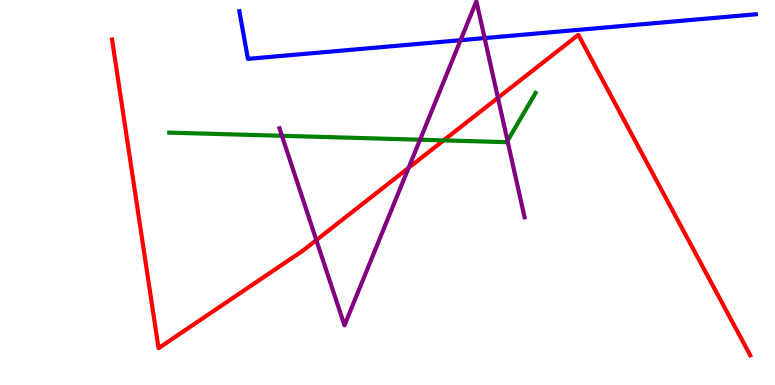[{'lines': ['blue', 'red'], 'intersections': []}, {'lines': ['green', 'red'], 'intersections': [{'x': 5.72, 'y': 6.35}]}, {'lines': ['purple', 'red'], 'intersections': [{'x': 4.08, 'y': 3.76}, {'x': 5.27, 'y': 5.64}, {'x': 6.42, 'y': 7.46}]}, {'lines': ['blue', 'green'], 'intersections': []}, {'lines': ['blue', 'purple'], 'intersections': [{'x': 5.94, 'y': 8.96}, {'x': 6.25, 'y': 9.01}]}, {'lines': ['green', 'purple'], 'intersections': [{'x': 3.64, 'y': 6.47}, {'x': 5.42, 'y': 6.37}, {'x': 6.55, 'y': 6.34}]}]